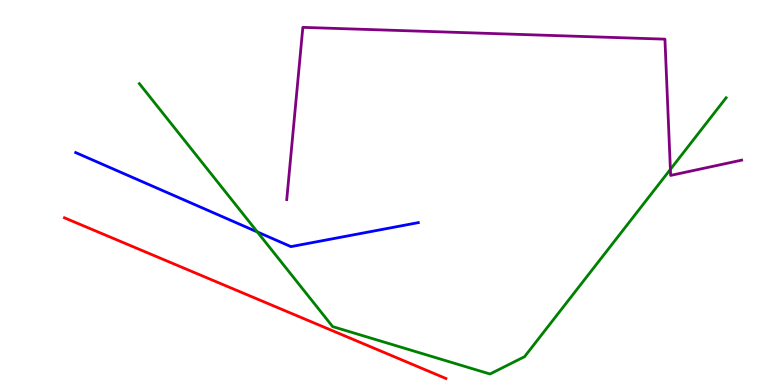[{'lines': ['blue', 'red'], 'intersections': []}, {'lines': ['green', 'red'], 'intersections': []}, {'lines': ['purple', 'red'], 'intersections': []}, {'lines': ['blue', 'green'], 'intersections': [{'x': 3.32, 'y': 3.98}]}, {'lines': ['blue', 'purple'], 'intersections': []}, {'lines': ['green', 'purple'], 'intersections': [{'x': 8.65, 'y': 5.6}]}]